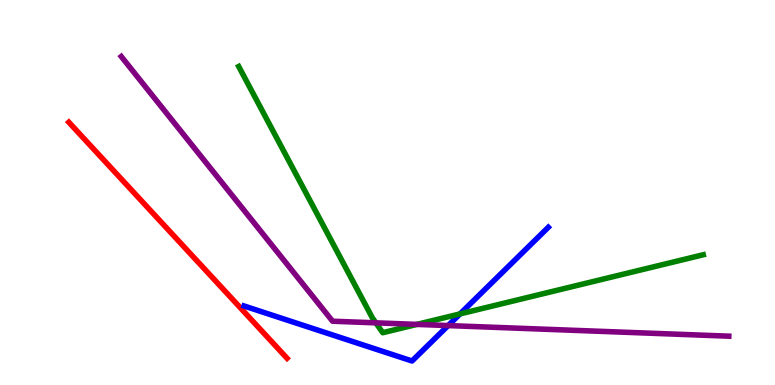[{'lines': ['blue', 'red'], 'intersections': []}, {'lines': ['green', 'red'], 'intersections': []}, {'lines': ['purple', 'red'], 'intersections': []}, {'lines': ['blue', 'green'], 'intersections': [{'x': 5.94, 'y': 1.85}]}, {'lines': ['blue', 'purple'], 'intersections': [{'x': 5.78, 'y': 1.54}]}, {'lines': ['green', 'purple'], 'intersections': [{'x': 4.85, 'y': 1.61}, {'x': 5.38, 'y': 1.57}]}]